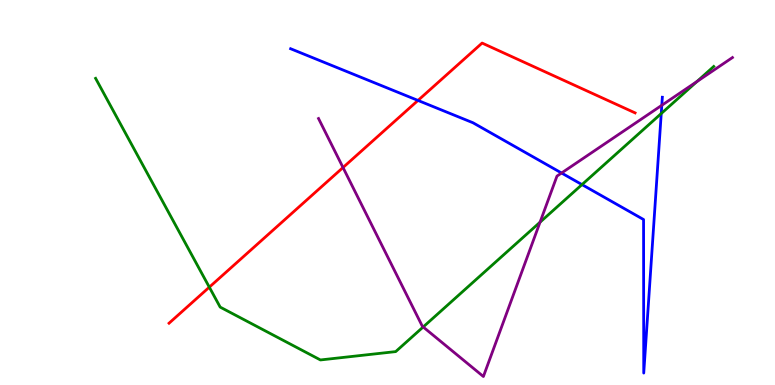[{'lines': ['blue', 'red'], 'intersections': [{'x': 5.39, 'y': 7.39}]}, {'lines': ['green', 'red'], 'intersections': [{'x': 2.7, 'y': 2.54}]}, {'lines': ['purple', 'red'], 'intersections': [{'x': 4.43, 'y': 5.65}]}, {'lines': ['blue', 'green'], 'intersections': [{'x': 7.51, 'y': 5.21}, {'x': 8.53, 'y': 7.05}]}, {'lines': ['blue', 'purple'], 'intersections': [{'x': 7.25, 'y': 5.51}, {'x': 8.54, 'y': 7.27}]}, {'lines': ['green', 'purple'], 'intersections': [{'x': 5.46, 'y': 1.51}, {'x': 6.97, 'y': 4.23}, {'x': 8.99, 'y': 7.88}]}]